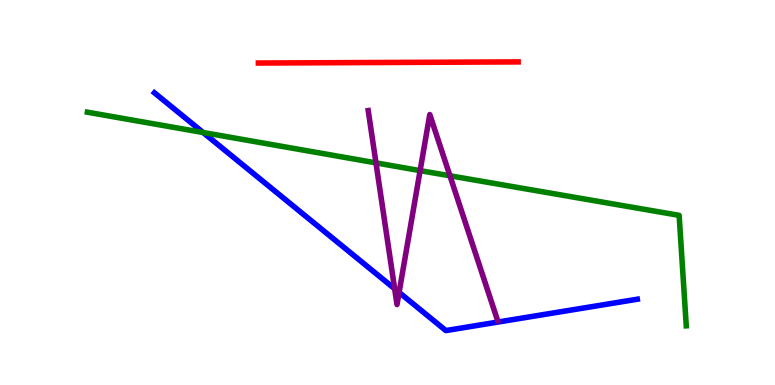[{'lines': ['blue', 'red'], 'intersections': []}, {'lines': ['green', 'red'], 'intersections': []}, {'lines': ['purple', 'red'], 'intersections': []}, {'lines': ['blue', 'green'], 'intersections': [{'x': 2.62, 'y': 6.56}]}, {'lines': ['blue', 'purple'], 'intersections': [{'x': 5.09, 'y': 2.5}, {'x': 5.15, 'y': 2.41}]}, {'lines': ['green', 'purple'], 'intersections': [{'x': 4.85, 'y': 5.77}, {'x': 5.42, 'y': 5.57}, {'x': 5.81, 'y': 5.43}]}]